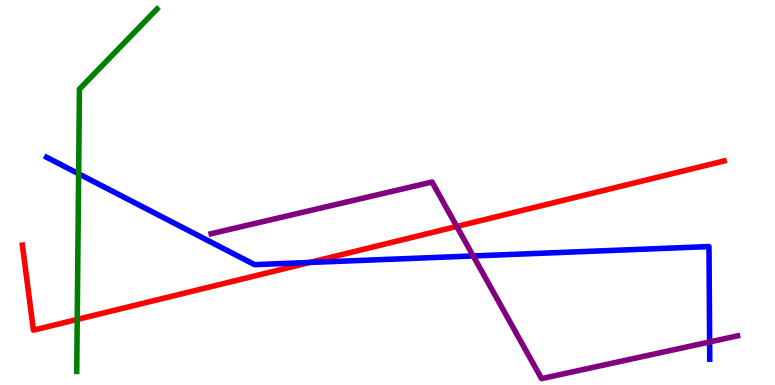[{'lines': ['blue', 'red'], 'intersections': [{'x': 4.0, 'y': 3.18}]}, {'lines': ['green', 'red'], 'intersections': [{'x': 0.997, 'y': 1.7}]}, {'lines': ['purple', 'red'], 'intersections': [{'x': 5.89, 'y': 4.12}]}, {'lines': ['blue', 'green'], 'intersections': [{'x': 1.01, 'y': 5.49}]}, {'lines': ['blue', 'purple'], 'intersections': [{'x': 6.11, 'y': 3.35}, {'x': 9.16, 'y': 1.12}]}, {'lines': ['green', 'purple'], 'intersections': []}]